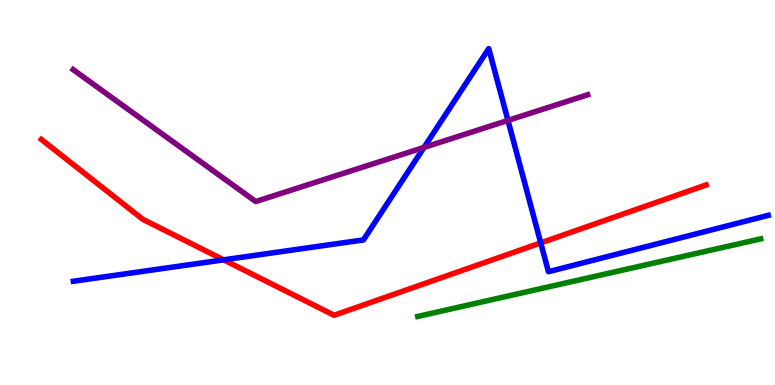[{'lines': ['blue', 'red'], 'intersections': [{'x': 2.89, 'y': 3.25}, {'x': 6.98, 'y': 3.69}]}, {'lines': ['green', 'red'], 'intersections': []}, {'lines': ['purple', 'red'], 'intersections': []}, {'lines': ['blue', 'green'], 'intersections': []}, {'lines': ['blue', 'purple'], 'intersections': [{'x': 5.47, 'y': 6.17}, {'x': 6.55, 'y': 6.87}]}, {'lines': ['green', 'purple'], 'intersections': []}]